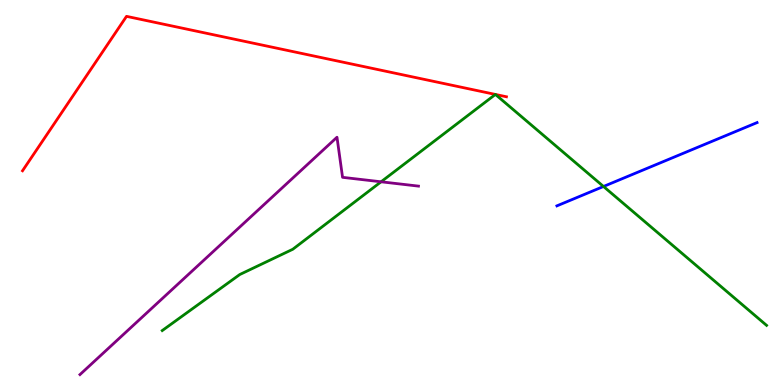[{'lines': ['blue', 'red'], 'intersections': []}, {'lines': ['green', 'red'], 'intersections': [{'x': 6.39, 'y': 7.55}, {'x': 6.39, 'y': 7.55}]}, {'lines': ['purple', 'red'], 'intersections': []}, {'lines': ['blue', 'green'], 'intersections': [{'x': 7.79, 'y': 5.16}]}, {'lines': ['blue', 'purple'], 'intersections': []}, {'lines': ['green', 'purple'], 'intersections': [{'x': 4.92, 'y': 5.28}]}]